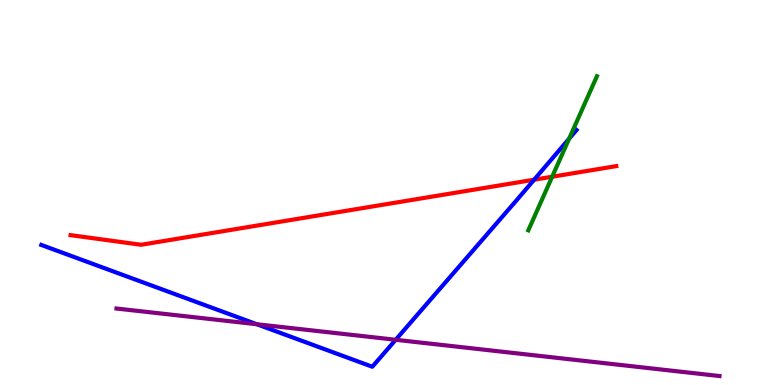[{'lines': ['blue', 'red'], 'intersections': [{'x': 6.89, 'y': 5.33}]}, {'lines': ['green', 'red'], 'intersections': [{'x': 7.12, 'y': 5.41}]}, {'lines': ['purple', 'red'], 'intersections': []}, {'lines': ['blue', 'green'], 'intersections': [{'x': 7.34, 'y': 6.4}]}, {'lines': ['blue', 'purple'], 'intersections': [{'x': 3.31, 'y': 1.58}, {'x': 5.11, 'y': 1.17}]}, {'lines': ['green', 'purple'], 'intersections': []}]